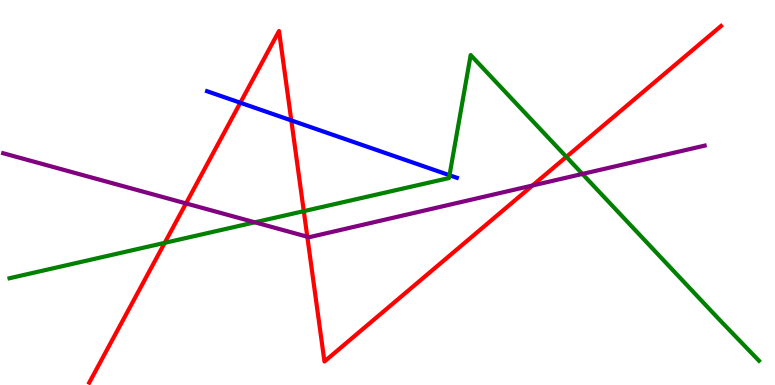[{'lines': ['blue', 'red'], 'intersections': [{'x': 3.1, 'y': 7.33}, {'x': 3.76, 'y': 6.87}]}, {'lines': ['green', 'red'], 'intersections': [{'x': 2.13, 'y': 3.69}, {'x': 3.92, 'y': 4.52}, {'x': 7.31, 'y': 5.93}]}, {'lines': ['purple', 'red'], 'intersections': [{'x': 2.4, 'y': 4.72}, {'x': 3.97, 'y': 3.85}, {'x': 6.87, 'y': 5.18}]}, {'lines': ['blue', 'green'], 'intersections': [{'x': 5.8, 'y': 5.45}]}, {'lines': ['blue', 'purple'], 'intersections': []}, {'lines': ['green', 'purple'], 'intersections': [{'x': 3.29, 'y': 4.23}, {'x': 7.51, 'y': 5.48}]}]